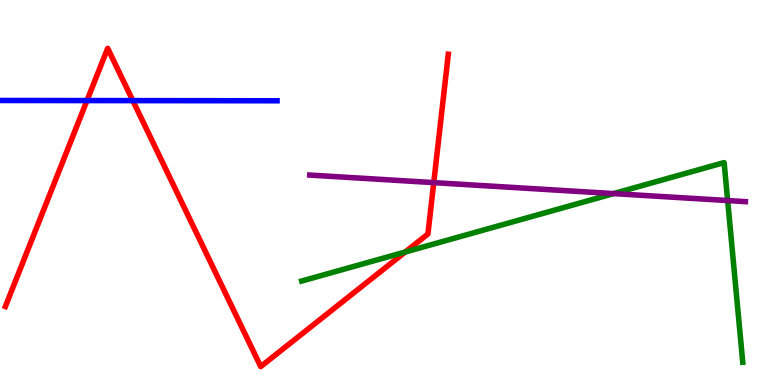[{'lines': ['blue', 'red'], 'intersections': [{'x': 1.12, 'y': 7.39}, {'x': 1.71, 'y': 7.39}]}, {'lines': ['green', 'red'], 'intersections': [{'x': 5.23, 'y': 3.45}]}, {'lines': ['purple', 'red'], 'intersections': [{'x': 5.6, 'y': 5.26}]}, {'lines': ['blue', 'green'], 'intersections': []}, {'lines': ['blue', 'purple'], 'intersections': []}, {'lines': ['green', 'purple'], 'intersections': [{'x': 7.92, 'y': 4.97}, {'x': 9.39, 'y': 4.79}]}]